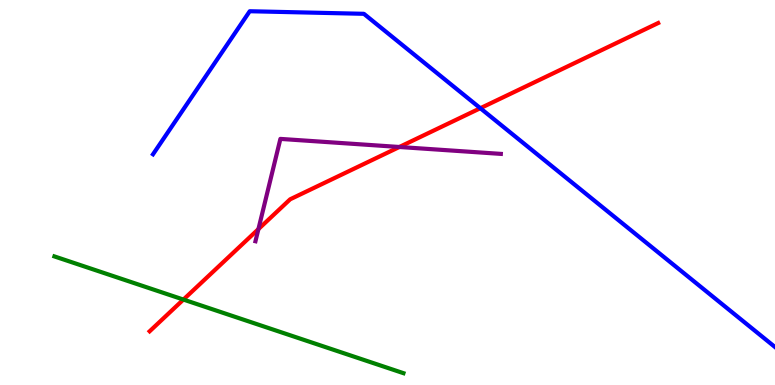[{'lines': ['blue', 'red'], 'intersections': [{'x': 6.2, 'y': 7.19}]}, {'lines': ['green', 'red'], 'intersections': [{'x': 2.37, 'y': 2.22}]}, {'lines': ['purple', 'red'], 'intersections': [{'x': 3.33, 'y': 4.05}, {'x': 5.15, 'y': 6.18}]}, {'lines': ['blue', 'green'], 'intersections': []}, {'lines': ['blue', 'purple'], 'intersections': []}, {'lines': ['green', 'purple'], 'intersections': []}]